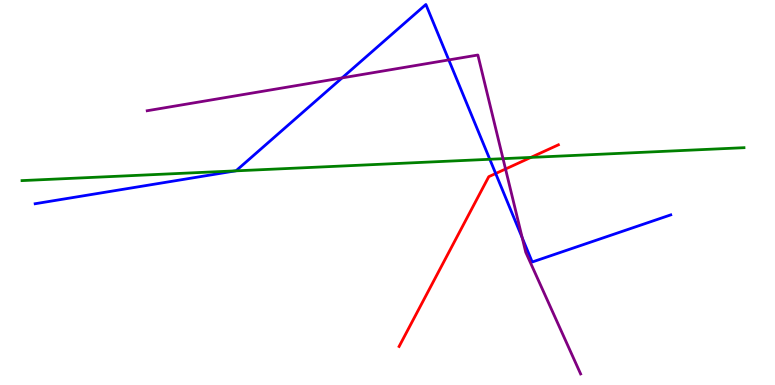[{'lines': ['blue', 'red'], 'intersections': [{'x': 6.4, 'y': 5.49}]}, {'lines': ['green', 'red'], 'intersections': [{'x': 6.85, 'y': 5.91}]}, {'lines': ['purple', 'red'], 'intersections': [{'x': 6.52, 'y': 5.61}]}, {'lines': ['blue', 'green'], 'intersections': [{'x': 3.04, 'y': 5.56}, {'x': 6.32, 'y': 5.86}]}, {'lines': ['blue', 'purple'], 'intersections': [{'x': 4.41, 'y': 7.98}, {'x': 5.79, 'y': 8.44}, {'x': 6.74, 'y': 3.82}]}, {'lines': ['green', 'purple'], 'intersections': [{'x': 6.49, 'y': 5.88}]}]